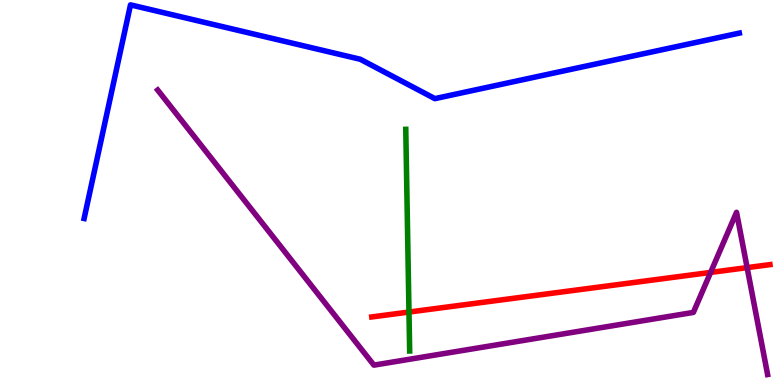[{'lines': ['blue', 'red'], 'intersections': []}, {'lines': ['green', 'red'], 'intersections': [{'x': 5.28, 'y': 1.89}]}, {'lines': ['purple', 'red'], 'intersections': [{'x': 9.17, 'y': 2.92}, {'x': 9.64, 'y': 3.05}]}, {'lines': ['blue', 'green'], 'intersections': []}, {'lines': ['blue', 'purple'], 'intersections': []}, {'lines': ['green', 'purple'], 'intersections': []}]